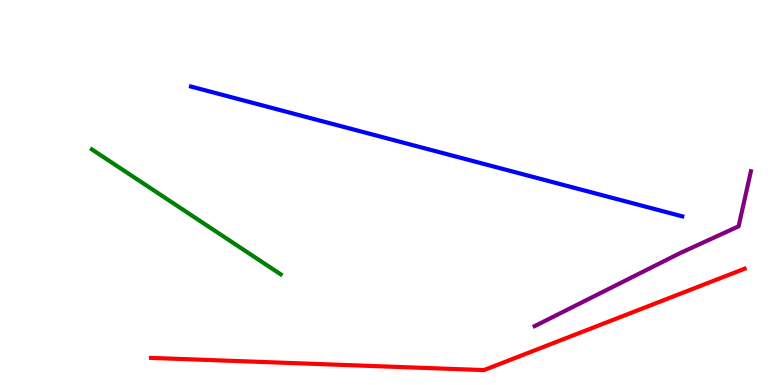[{'lines': ['blue', 'red'], 'intersections': []}, {'lines': ['green', 'red'], 'intersections': []}, {'lines': ['purple', 'red'], 'intersections': []}, {'lines': ['blue', 'green'], 'intersections': []}, {'lines': ['blue', 'purple'], 'intersections': []}, {'lines': ['green', 'purple'], 'intersections': []}]